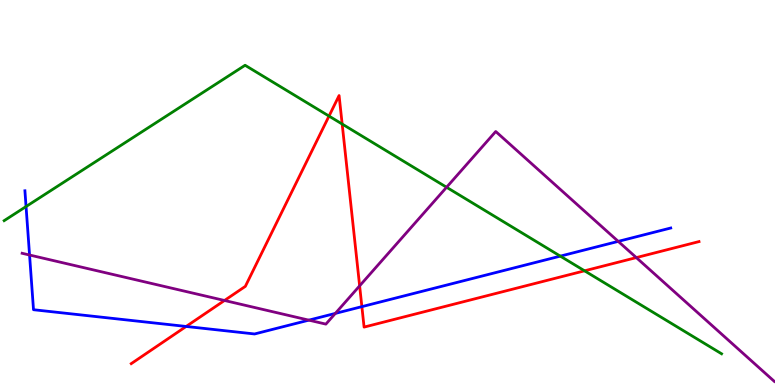[{'lines': ['blue', 'red'], 'intersections': [{'x': 2.4, 'y': 1.52}, {'x': 4.67, 'y': 2.04}]}, {'lines': ['green', 'red'], 'intersections': [{'x': 4.25, 'y': 6.98}, {'x': 4.42, 'y': 6.78}, {'x': 7.54, 'y': 2.97}]}, {'lines': ['purple', 'red'], 'intersections': [{'x': 2.9, 'y': 2.2}, {'x': 4.64, 'y': 2.58}, {'x': 8.21, 'y': 3.31}]}, {'lines': ['blue', 'green'], 'intersections': [{'x': 0.336, 'y': 4.64}, {'x': 7.23, 'y': 3.35}]}, {'lines': ['blue', 'purple'], 'intersections': [{'x': 0.381, 'y': 3.38}, {'x': 3.99, 'y': 1.68}, {'x': 4.33, 'y': 1.86}, {'x': 7.98, 'y': 3.73}]}, {'lines': ['green', 'purple'], 'intersections': [{'x': 5.76, 'y': 5.14}]}]